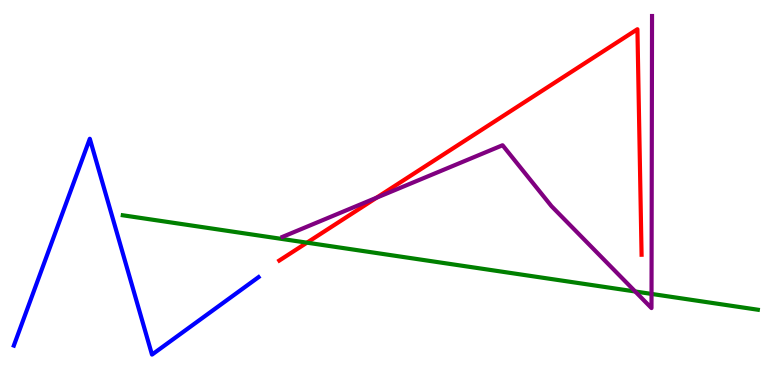[{'lines': ['blue', 'red'], 'intersections': []}, {'lines': ['green', 'red'], 'intersections': [{'x': 3.96, 'y': 3.7}]}, {'lines': ['purple', 'red'], 'intersections': [{'x': 4.86, 'y': 4.86}]}, {'lines': ['blue', 'green'], 'intersections': []}, {'lines': ['blue', 'purple'], 'intersections': []}, {'lines': ['green', 'purple'], 'intersections': [{'x': 8.2, 'y': 2.43}, {'x': 8.41, 'y': 2.37}]}]